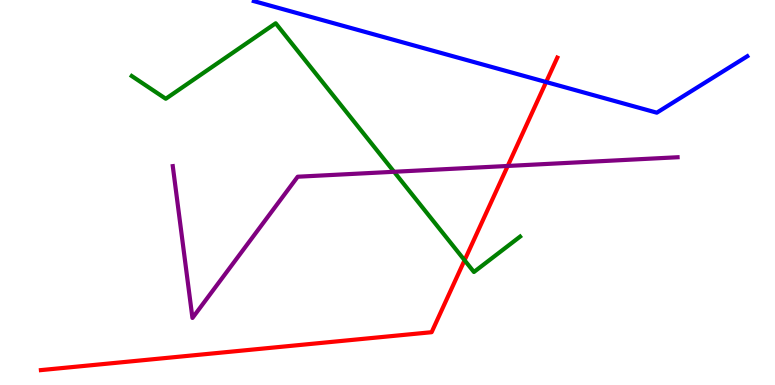[{'lines': ['blue', 'red'], 'intersections': [{'x': 7.05, 'y': 7.87}]}, {'lines': ['green', 'red'], 'intersections': [{'x': 5.99, 'y': 3.24}]}, {'lines': ['purple', 'red'], 'intersections': [{'x': 6.55, 'y': 5.69}]}, {'lines': ['blue', 'green'], 'intersections': []}, {'lines': ['blue', 'purple'], 'intersections': []}, {'lines': ['green', 'purple'], 'intersections': [{'x': 5.08, 'y': 5.54}]}]